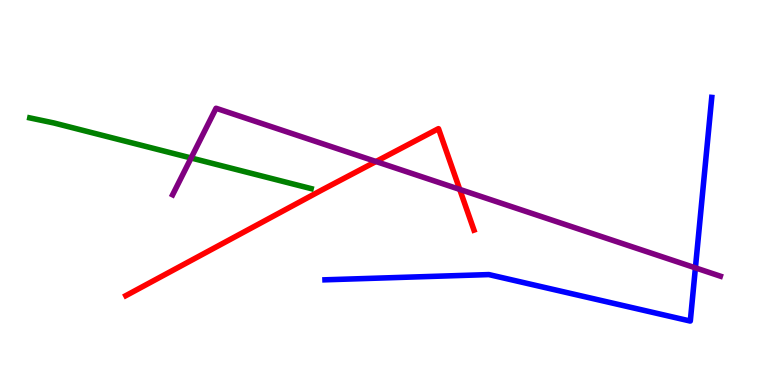[{'lines': ['blue', 'red'], 'intersections': []}, {'lines': ['green', 'red'], 'intersections': []}, {'lines': ['purple', 'red'], 'intersections': [{'x': 4.85, 'y': 5.8}, {'x': 5.93, 'y': 5.08}]}, {'lines': ['blue', 'green'], 'intersections': []}, {'lines': ['blue', 'purple'], 'intersections': [{'x': 8.97, 'y': 3.04}]}, {'lines': ['green', 'purple'], 'intersections': [{'x': 2.47, 'y': 5.9}]}]